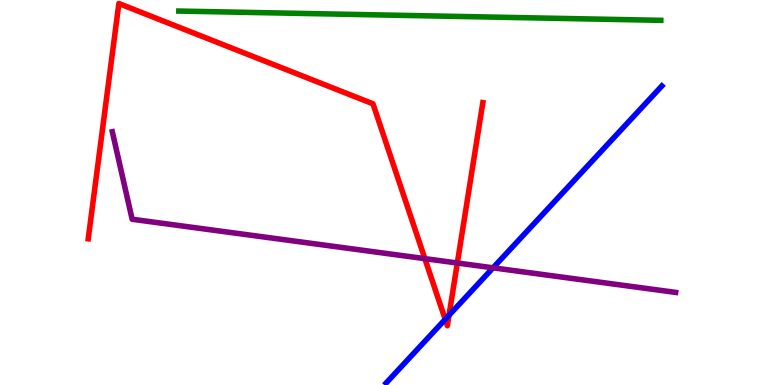[{'lines': ['blue', 'red'], 'intersections': [{'x': 5.74, 'y': 1.7}, {'x': 5.79, 'y': 1.81}]}, {'lines': ['green', 'red'], 'intersections': []}, {'lines': ['purple', 'red'], 'intersections': [{'x': 5.48, 'y': 3.28}, {'x': 5.9, 'y': 3.17}]}, {'lines': ['blue', 'green'], 'intersections': []}, {'lines': ['blue', 'purple'], 'intersections': [{'x': 6.36, 'y': 3.04}]}, {'lines': ['green', 'purple'], 'intersections': []}]